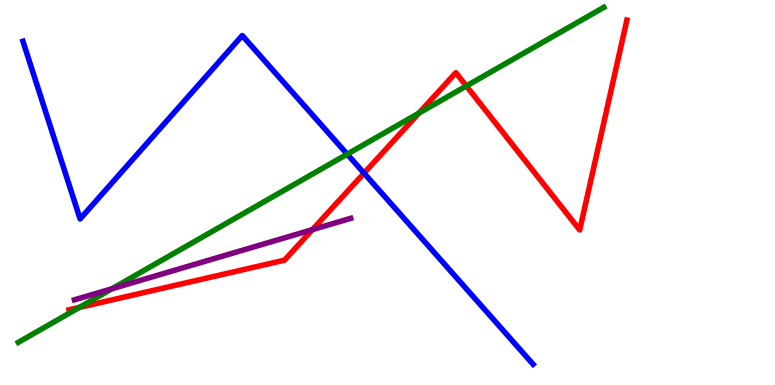[{'lines': ['blue', 'red'], 'intersections': [{'x': 4.7, 'y': 5.5}]}, {'lines': ['green', 'red'], 'intersections': [{'x': 1.02, 'y': 2.01}, {'x': 5.4, 'y': 7.06}, {'x': 6.02, 'y': 7.77}]}, {'lines': ['purple', 'red'], 'intersections': [{'x': 4.03, 'y': 4.04}]}, {'lines': ['blue', 'green'], 'intersections': [{'x': 4.48, 'y': 6.0}]}, {'lines': ['blue', 'purple'], 'intersections': []}, {'lines': ['green', 'purple'], 'intersections': [{'x': 1.45, 'y': 2.5}]}]